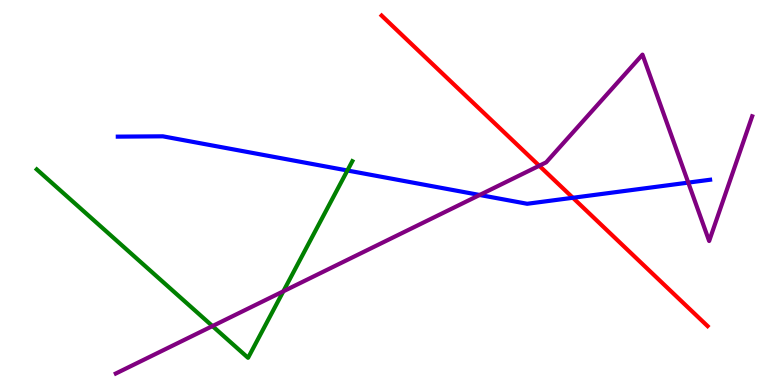[{'lines': ['blue', 'red'], 'intersections': [{'x': 7.39, 'y': 4.86}]}, {'lines': ['green', 'red'], 'intersections': []}, {'lines': ['purple', 'red'], 'intersections': [{'x': 6.96, 'y': 5.7}]}, {'lines': ['blue', 'green'], 'intersections': [{'x': 4.48, 'y': 5.57}]}, {'lines': ['blue', 'purple'], 'intersections': [{'x': 6.19, 'y': 4.94}, {'x': 8.88, 'y': 5.26}]}, {'lines': ['green', 'purple'], 'intersections': [{'x': 2.74, 'y': 1.53}, {'x': 3.66, 'y': 2.43}]}]